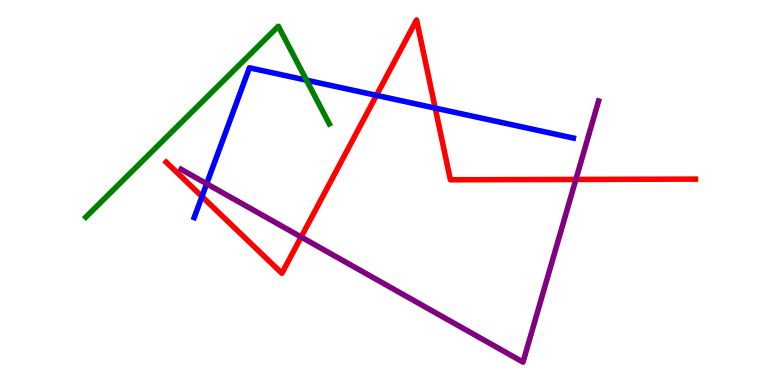[{'lines': ['blue', 'red'], 'intersections': [{'x': 2.61, 'y': 4.9}, {'x': 4.86, 'y': 7.52}, {'x': 5.62, 'y': 7.19}]}, {'lines': ['green', 'red'], 'intersections': []}, {'lines': ['purple', 'red'], 'intersections': [{'x': 3.89, 'y': 3.84}, {'x': 7.43, 'y': 5.34}]}, {'lines': ['blue', 'green'], 'intersections': [{'x': 3.95, 'y': 7.92}]}, {'lines': ['blue', 'purple'], 'intersections': [{'x': 2.67, 'y': 5.23}]}, {'lines': ['green', 'purple'], 'intersections': []}]